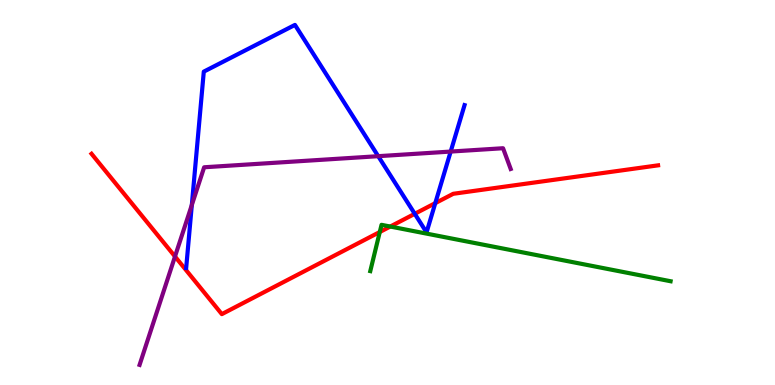[{'lines': ['blue', 'red'], 'intersections': [{'x': 5.35, 'y': 4.45}, {'x': 5.62, 'y': 4.72}]}, {'lines': ['green', 'red'], 'intersections': [{'x': 4.9, 'y': 3.97}, {'x': 5.04, 'y': 4.12}]}, {'lines': ['purple', 'red'], 'intersections': [{'x': 2.26, 'y': 3.34}]}, {'lines': ['blue', 'green'], 'intersections': []}, {'lines': ['blue', 'purple'], 'intersections': [{'x': 2.48, 'y': 4.68}, {'x': 4.88, 'y': 5.94}, {'x': 5.82, 'y': 6.06}]}, {'lines': ['green', 'purple'], 'intersections': []}]